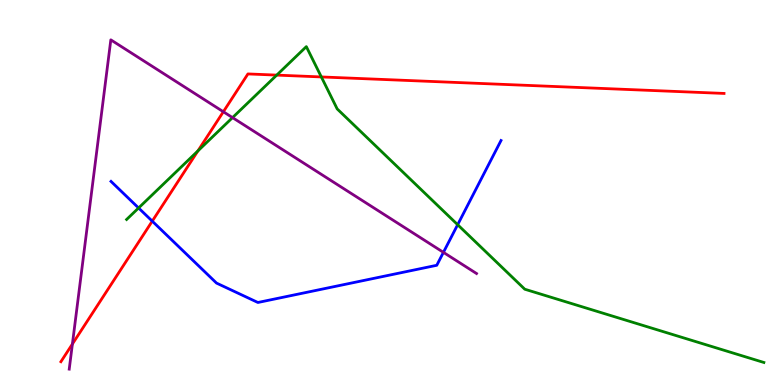[{'lines': ['blue', 'red'], 'intersections': [{'x': 1.96, 'y': 4.26}]}, {'lines': ['green', 'red'], 'intersections': [{'x': 2.55, 'y': 6.08}, {'x': 3.57, 'y': 8.05}, {'x': 4.15, 'y': 8.0}]}, {'lines': ['purple', 'red'], 'intersections': [{'x': 0.934, 'y': 1.06}, {'x': 2.88, 'y': 7.1}]}, {'lines': ['blue', 'green'], 'intersections': [{'x': 1.79, 'y': 4.6}, {'x': 5.91, 'y': 4.16}]}, {'lines': ['blue', 'purple'], 'intersections': [{'x': 5.72, 'y': 3.45}]}, {'lines': ['green', 'purple'], 'intersections': [{'x': 3.0, 'y': 6.95}]}]